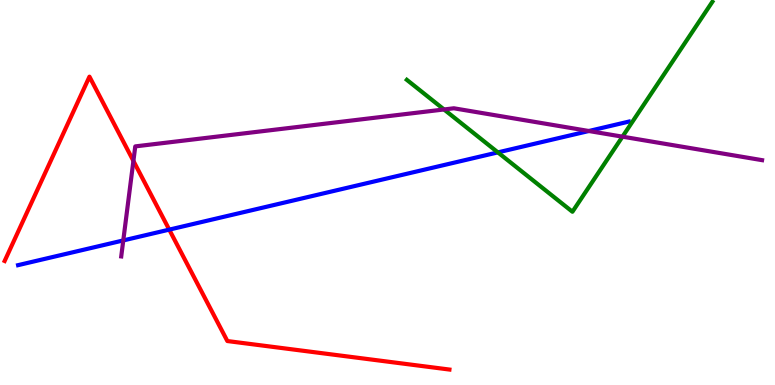[{'lines': ['blue', 'red'], 'intersections': [{'x': 2.18, 'y': 4.04}]}, {'lines': ['green', 'red'], 'intersections': []}, {'lines': ['purple', 'red'], 'intersections': [{'x': 1.72, 'y': 5.82}]}, {'lines': ['blue', 'green'], 'intersections': [{'x': 6.42, 'y': 6.04}]}, {'lines': ['blue', 'purple'], 'intersections': [{'x': 1.59, 'y': 3.76}, {'x': 7.6, 'y': 6.6}]}, {'lines': ['green', 'purple'], 'intersections': [{'x': 5.73, 'y': 7.16}, {'x': 8.03, 'y': 6.45}]}]